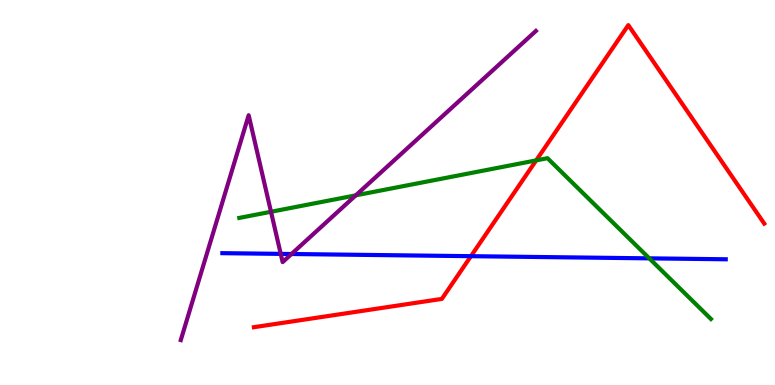[{'lines': ['blue', 'red'], 'intersections': [{'x': 6.08, 'y': 3.35}]}, {'lines': ['green', 'red'], 'intersections': [{'x': 6.92, 'y': 5.83}]}, {'lines': ['purple', 'red'], 'intersections': []}, {'lines': ['blue', 'green'], 'intersections': [{'x': 8.38, 'y': 3.29}]}, {'lines': ['blue', 'purple'], 'intersections': [{'x': 3.62, 'y': 3.41}, {'x': 3.76, 'y': 3.4}]}, {'lines': ['green', 'purple'], 'intersections': [{'x': 3.5, 'y': 4.5}, {'x': 4.59, 'y': 4.93}]}]